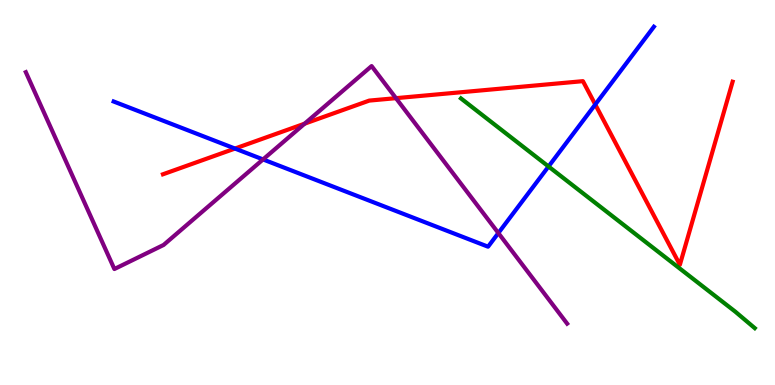[{'lines': ['blue', 'red'], 'intersections': [{'x': 3.03, 'y': 6.14}, {'x': 7.68, 'y': 7.29}]}, {'lines': ['green', 'red'], 'intersections': []}, {'lines': ['purple', 'red'], 'intersections': [{'x': 3.93, 'y': 6.79}, {'x': 5.11, 'y': 7.45}]}, {'lines': ['blue', 'green'], 'intersections': [{'x': 7.08, 'y': 5.68}]}, {'lines': ['blue', 'purple'], 'intersections': [{'x': 3.39, 'y': 5.86}, {'x': 6.43, 'y': 3.95}]}, {'lines': ['green', 'purple'], 'intersections': []}]